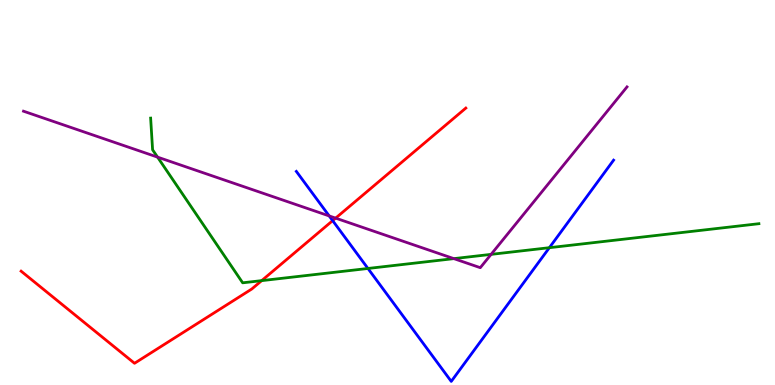[{'lines': ['blue', 'red'], 'intersections': [{'x': 4.29, 'y': 4.27}]}, {'lines': ['green', 'red'], 'intersections': [{'x': 3.38, 'y': 2.71}]}, {'lines': ['purple', 'red'], 'intersections': [{'x': 4.33, 'y': 4.33}]}, {'lines': ['blue', 'green'], 'intersections': [{'x': 4.75, 'y': 3.03}, {'x': 7.09, 'y': 3.57}]}, {'lines': ['blue', 'purple'], 'intersections': [{'x': 4.25, 'y': 4.39}]}, {'lines': ['green', 'purple'], 'intersections': [{'x': 2.03, 'y': 5.92}, {'x': 5.86, 'y': 3.28}, {'x': 6.34, 'y': 3.39}]}]